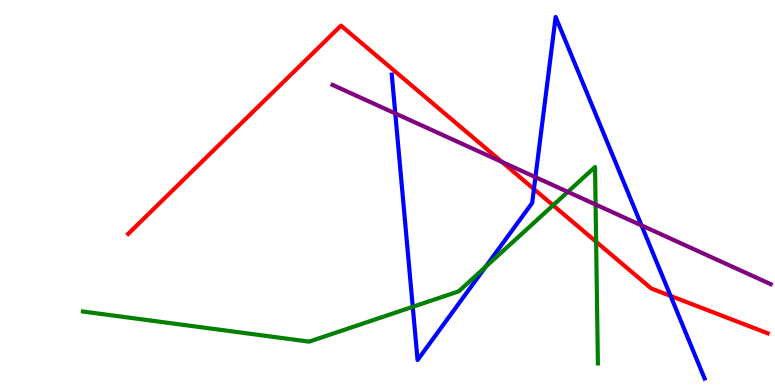[{'lines': ['blue', 'red'], 'intersections': [{'x': 6.89, 'y': 5.09}, {'x': 8.65, 'y': 2.31}]}, {'lines': ['green', 'red'], 'intersections': [{'x': 7.14, 'y': 4.67}, {'x': 7.69, 'y': 3.72}]}, {'lines': ['purple', 'red'], 'intersections': [{'x': 6.48, 'y': 5.79}]}, {'lines': ['blue', 'green'], 'intersections': [{'x': 5.33, 'y': 2.03}, {'x': 6.26, 'y': 3.07}]}, {'lines': ['blue', 'purple'], 'intersections': [{'x': 5.1, 'y': 7.05}, {'x': 6.91, 'y': 5.4}, {'x': 8.28, 'y': 4.15}]}, {'lines': ['green', 'purple'], 'intersections': [{'x': 7.33, 'y': 5.02}, {'x': 7.69, 'y': 4.69}]}]